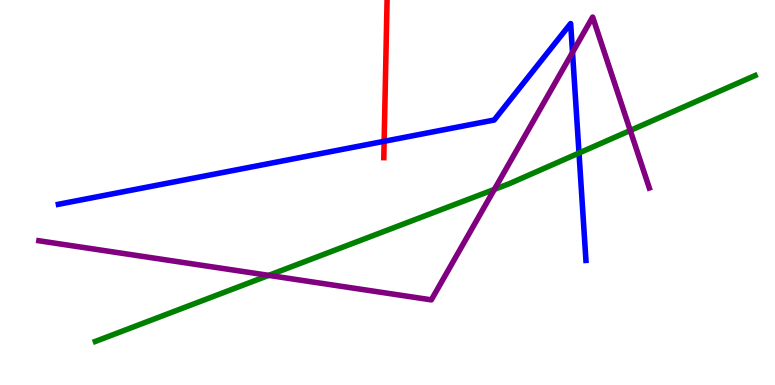[{'lines': ['blue', 'red'], 'intersections': [{'x': 4.96, 'y': 6.33}]}, {'lines': ['green', 'red'], 'intersections': []}, {'lines': ['purple', 'red'], 'intersections': []}, {'lines': ['blue', 'green'], 'intersections': [{'x': 7.47, 'y': 6.03}]}, {'lines': ['blue', 'purple'], 'intersections': [{'x': 7.39, 'y': 8.64}]}, {'lines': ['green', 'purple'], 'intersections': [{'x': 3.47, 'y': 2.85}, {'x': 6.38, 'y': 5.08}, {'x': 8.13, 'y': 6.61}]}]